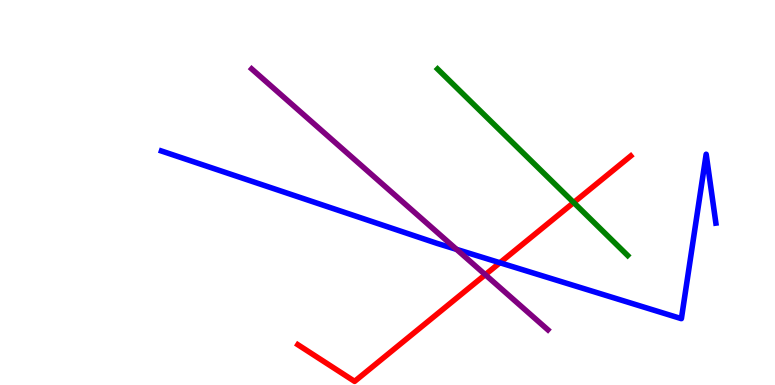[{'lines': ['blue', 'red'], 'intersections': [{'x': 6.45, 'y': 3.18}]}, {'lines': ['green', 'red'], 'intersections': [{'x': 7.4, 'y': 4.74}]}, {'lines': ['purple', 'red'], 'intersections': [{'x': 6.26, 'y': 2.87}]}, {'lines': ['blue', 'green'], 'intersections': []}, {'lines': ['blue', 'purple'], 'intersections': [{'x': 5.89, 'y': 3.52}]}, {'lines': ['green', 'purple'], 'intersections': []}]